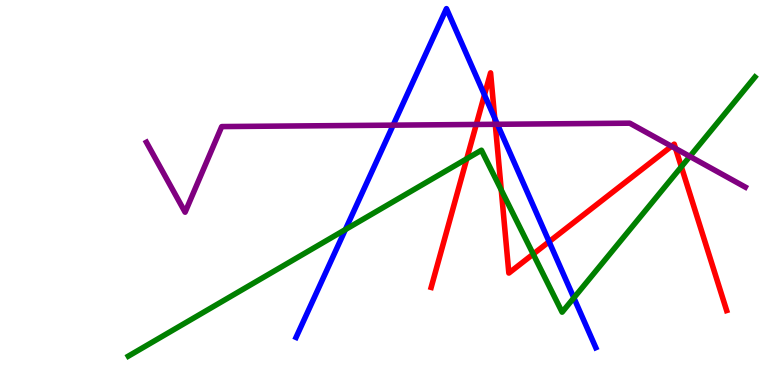[{'lines': ['blue', 'red'], 'intersections': [{'x': 6.25, 'y': 7.54}, {'x': 6.38, 'y': 6.93}, {'x': 7.09, 'y': 3.72}]}, {'lines': ['green', 'red'], 'intersections': [{'x': 6.02, 'y': 5.88}, {'x': 6.47, 'y': 5.06}, {'x': 6.88, 'y': 3.4}, {'x': 8.79, 'y': 5.67}]}, {'lines': ['purple', 'red'], 'intersections': [{'x': 6.15, 'y': 6.77}, {'x': 6.39, 'y': 6.77}, {'x': 8.66, 'y': 6.2}, {'x': 8.72, 'y': 6.14}]}, {'lines': ['blue', 'green'], 'intersections': [{'x': 4.46, 'y': 4.04}, {'x': 7.4, 'y': 2.26}]}, {'lines': ['blue', 'purple'], 'intersections': [{'x': 5.07, 'y': 6.75}, {'x': 6.42, 'y': 6.77}]}, {'lines': ['green', 'purple'], 'intersections': [{'x': 8.9, 'y': 5.94}]}]